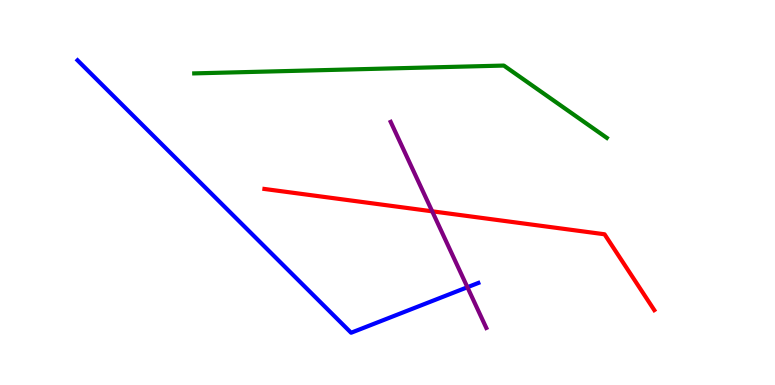[{'lines': ['blue', 'red'], 'intersections': []}, {'lines': ['green', 'red'], 'intersections': []}, {'lines': ['purple', 'red'], 'intersections': [{'x': 5.58, 'y': 4.51}]}, {'lines': ['blue', 'green'], 'intersections': []}, {'lines': ['blue', 'purple'], 'intersections': [{'x': 6.03, 'y': 2.54}]}, {'lines': ['green', 'purple'], 'intersections': []}]